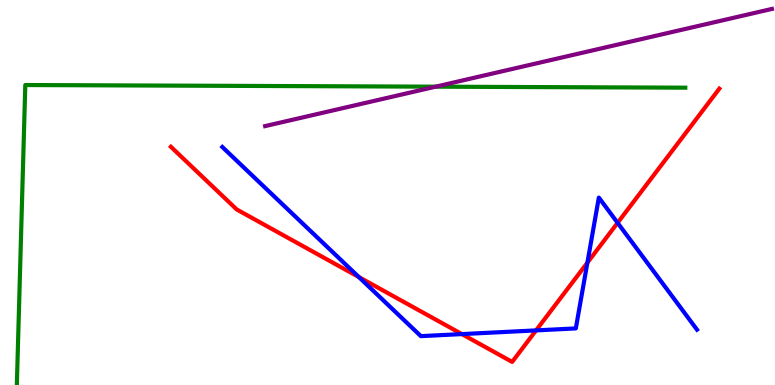[{'lines': ['blue', 'red'], 'intersections': [{'x': 4.63, 'y': 2.8}, {'x': 5.96, 'y': 1.32}, {'x': 6.92, 'y': 1.42}, {'x': 7.58, 'y': 3.18}, {'x': 7.97, 'y': 4.21}]}, {'lines': ['green', 'red'], 'intersections': []}, {'lines': ['purple', 'red'], 'intersections': []}, {'lines': ['blue', 'green'], 'intersections': []}, {'lines': ['blue', 'purple'], 'intersections': []}, {'lines': ['green', 'purple'], 'intersections': [{'x': 5.62, 'y': 7.75}]}]